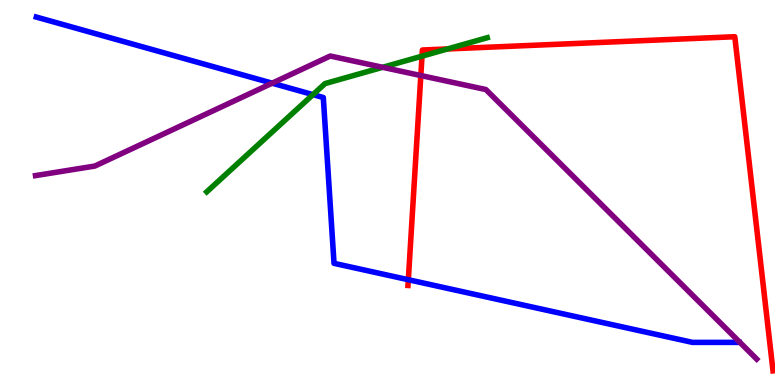[{'lines': ['blue', 'red'], 'intersections': [{'x': 5.27, 'y': 2.73}]}, {'lines': ['green', 'red'], 'intersections': [{'x': 5.45, 'y': 8.54}, {'x': 5.77, 'y': 8.73}]}, {'lines': ['purple', 'red'], 'intersections': [{'x': 5.43, 'y': 8.04}]}, {'lines': ['blue', 'green'], 'intersections': [{'x': 4.04, 'y': 7.54}]}, {'lines': ['blue', 'purple'], 'intersections': [{'x': 3.51, 'y': 7.84}]}, {'lines': ['green', 'purple'], 'intersections': [{'x': 4.94, 'y': 8.25}]}]